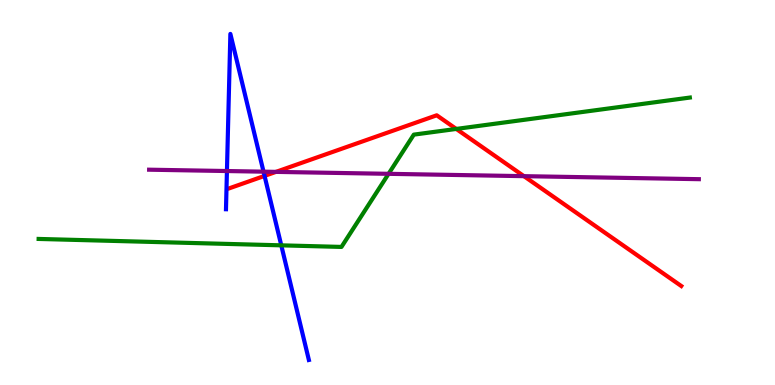[{'lines': ['blue', 'red'], 'intersections': [{'x': 3.41, 'y': 5.43}]}, {'lines': ['green', 'red'], 'intersections': [{'x': 5.89, 'y': 6.65}]}, {'lines': ['purple', 'red'], 'intersections': [{'x': 3.56, 'y': 5.54}, {'x': 6.76, 'y': 5.42}]}, {'lines': ['blue', 'green'], 'intersections': [{'x': 3.63, 'y': 3.63}]}, {'lines': ['blue', 'purple'], 'intersections': [{'x': 2.93, 'y': 5.56}, {'x': 3.4, 'y': 5.54}]}, {'lines': ['green', 'purple'], 'intersections': [{'x': 5.01, 'y': 5.49}]}]